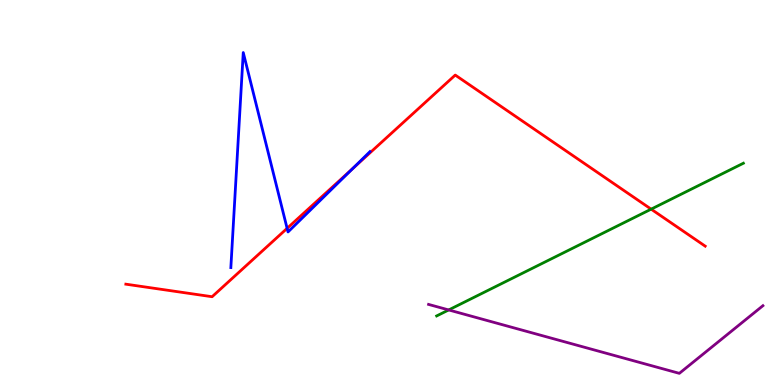[{'lines': ['blue', 'red'], 'intersections': [{'x': 3.7, 'y': 4.07}, {'x': 4.55, 'y': 5.62}]}, {'lines': ['green', 'red'], 'intersections': [{'x': 8.4, 'y': 4.57}]}, {'lines': ['purple', 'red'], 'intersections': []}, {'lines': ['blue', 'green'], 'intersections': []}, {'lines': ['blue', 'purple'], 'intersections': []}, {'lines': ['green', 'purple'], 'intersections': [{'x': 5.79, 'y': 1.95}]}]